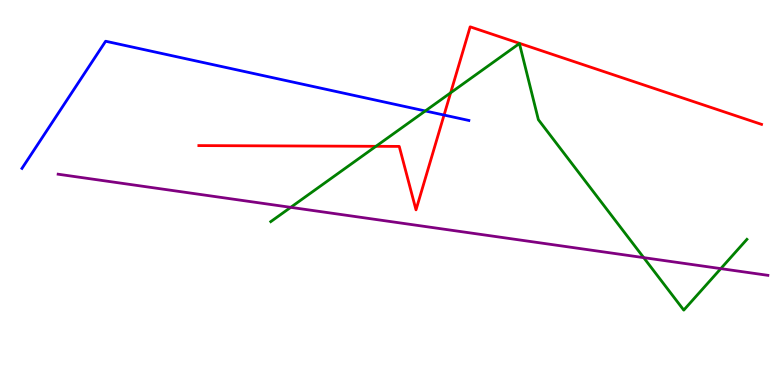[{'lines': ['blue', 'red'], 'intersections': [{'x': 5.73, 'y': 7.01}]}, {'lines': ['green', 'red'], 'intersections': [{'x': 4.85, 'y': 6.2}, {'x': 5.81, 'y': 7.59}]}, {'lines': ['purple', 'red'], 'intersections': []}, {'lines': ['blue', 'green'], 'intersections': [{'x': 5.49, 'y': 7.12}]}, {'lines': ['blue', 'purple'], 'intersections': []}, {'lines': ['green', 'purple'], 'intersections': [{'x': 3.75, 'y': 4.61}, {'x': 8.31, 'y': 3.31}, {'x': 9.3, 'y': 3.02}]}]